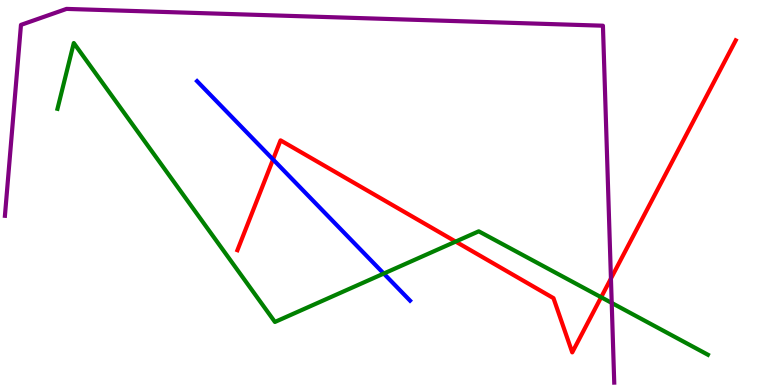[{'lines': ['blue', 'red'], 'intersections': [{'x': 3.52, 'y': 5.86}]}, {'lines': ['green', 'red'], 'intersections': [{'x': 5.88, 'y': 3.72}, {'x': 7.76, 'y': 2.28}]}, {'lines': ['purple', 'red'], 'intersections': [{'x': 7.88, 'y': 2.77}]}, {'lines': ['blue', 'green'], 'intersections': [{'x': 4.95, 'y': 2.89}]}, {'lines': ['blue', 'purple'], 'intersections': []}, {'lines': ['green', 'purple'], 'intersections': [{'x': 7.89, 'y': 2.13}]}]